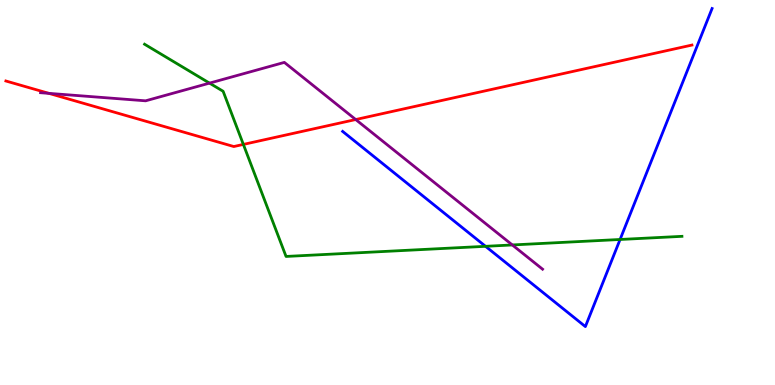[{'lines': ['blue', 'red'], 'intersections': []}, {'lines': ['green', 'red'], 'intersections': [{'x': 3.14, 'y': 6.25}]}, {'lines': ['purple', 'red'], 'intersections': [{'x': 0.631, 'y': 7.58}, {'x': 4.59, 'y': 6.9}]}, {'lines': ['blue', 'green'], 'intersections': [{'x': 6.27, 'y': 3.6}, {'x': 8.0, 'y': 3.78}]}, {'lines': ['blue', 'purple'], 'intersections': []}, {'lines': ['green', 'purple'], 'intersections': [{'x': 2.7, 'y': 7.84}, {'x': 6.61, 'y': 3.64}]}]